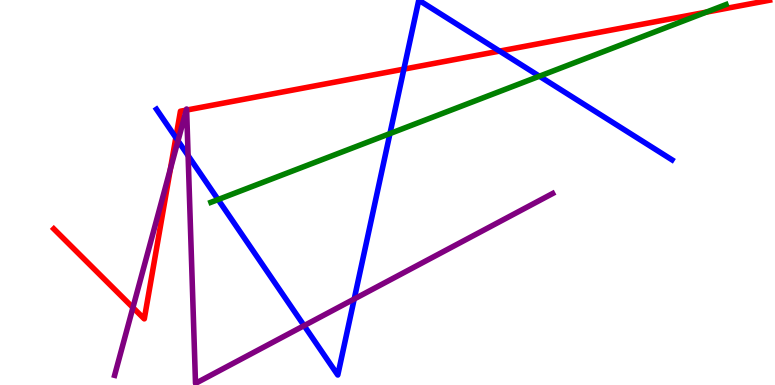[{'lines': ['blue', 'red'], 'intersections': [{'x': 2.27, 'y': 6.43}, {'x': 5.21, 'y': 8.2}, {'x': 6.45, 'y': 8.67}]}, {'lines': ['green', 'red'], 'intersections': [{'x': 9.11, 'y': 9.68}]}, {'lines': ['purple', 'red'], 'intersections': [{'x': 1.72, 'y': 2.01}, {'x': 2.2, 'y': 5.61}, {'x': 2.4, 'y': 7.14}, {'x': 2.41, 'y': 7.14}]}, {'lines': ['blue', 'green'], 'intersections': [{'x': 2.81, 'y': 4.82}, {'x': 5.03, 'y': 6.53}, {'x': 6.96, 'y': 8.02}]}, {'lines': ['blue', 'purple'], 'intersections': [{'x': 2.3, 'y': 6.34}, {'x': 2.43, 'y': 5.96}, {'x': 3.92, 'y': 1.54}, {'x': 4.57, 'y': 2.23}]}, {'lines': ['green', 'purple'], 'intersections': []}]